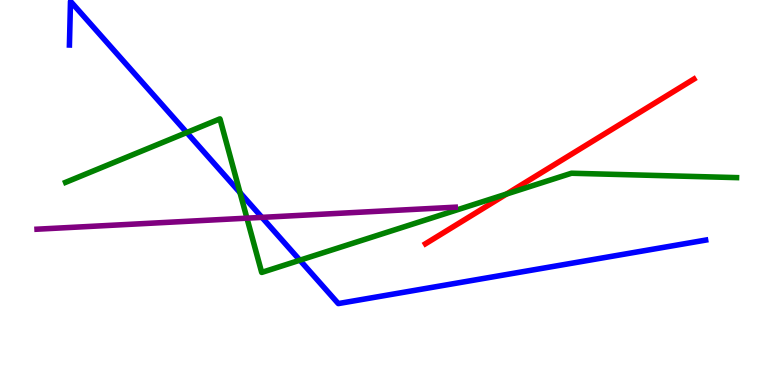[{'lines': ['blue', 'red'], 'intersections': []}, {'lines': ['green', 'red'], 'intersections': [{'x': 6.54, 'y': 4.96}]}, {'lines': ['purple', 'red'], 'intersections': []}, {'lines': ['blue', 'green'], 'intersections': [{'x': 2.41, 'y': 6.56}, {'x': 3.1, 'y': 5.0}, {'x': 3.87, 'y': 3.24}]}, {'lines': ['blue', 'purple'], 'intersections': [{'x': 3.38, 'y': 4.35}]}, {'lines': ['green', 'purple'], 'intersections': [{'x': 3.19, 'y': 4.33}]}]